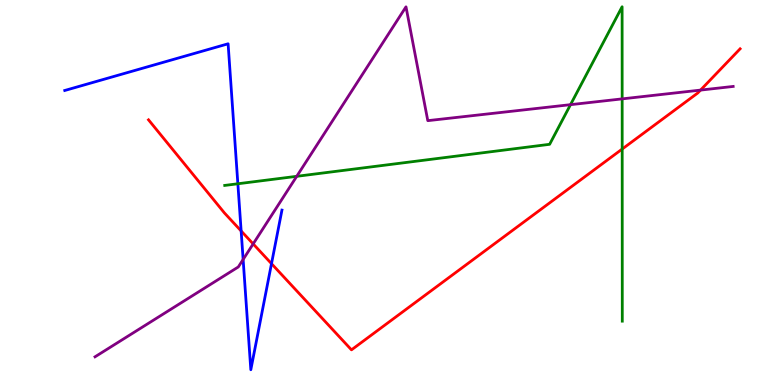[{'lines': ['blue', 'red'], 'intersections': [{'x': 3.11, 'y': 4.0}, {'x': 3.5, 'y': 3.15}]}, {'lines': ['green', 'red'], 'intersections': [{'x': 8.03, 'y': 6.13}]}, {'lines': ['purple', 'red'], 'intersections': [{'x': 3.27, 'y': 3.66}, {'x': 9.04, 'y': 7.66}]}, {'lines': ['blue', 'green'], 'intersections': [{'x': 3.07, 'y': 5.23}]}, {'lines': ['blue', 'purple'], 'intersections': [{'x': 3.14, 'y': 3.26}]}, {'lines': ['green', 'purple'], 'intersections': [{'x': 3.83, 'y': 5.42}, {'x': 7.36, 'y': 7.28}, {'x': 8.03, 'y': 7.43}]}]